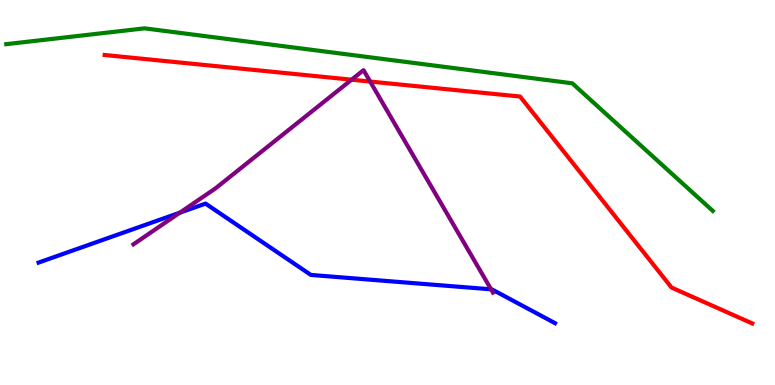[{'lines': ['blue', 'red'], 'intersections': []}, {'lines': ['green', 'red'], 'intersections': []}, {'lines': ['purple', 'red'], 'intersections': [{'x': 4.54, 'y': 7.93}, {'x': 4.78, 'y': 7.88}]}, {'lines': ['blue', 'green'], 'intersections': []}, {'lines': ['blue', 'purple'], 'intersections': [{'x': 2.32, 'y': 4.48}, {'x': 6.34, 'y': 2.48}]}, {'lines': ['green', 'purple'], 'intersections': []}]